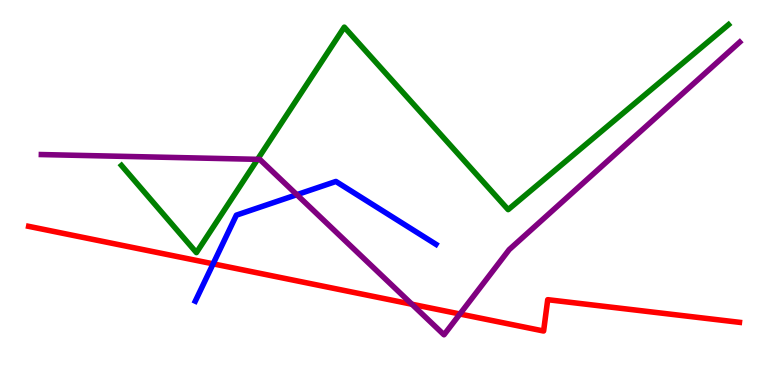[{'lines': ['blue', 'red'], 'intersections': [{'x': 2.75, 'y': 3.15}]}, {'lines': ['green', 'red'], 'intersections': []}, {'lines': ['purple', 'red'], 'intersections': [{'x': 5.32, 'y': 2.1}, {'x': 5.93, 'y': 1.84}]}, {'lines': ['blue', 'green'], 'intersections': []}, {'lines': ['blue', 'purple'], 'intersections': [{'x': 3.83, 'y': 4.94}]}, {'lines': ['green', 'purple'], 'intersections': [{'x': 3.32, 'y': 5.86}]}]